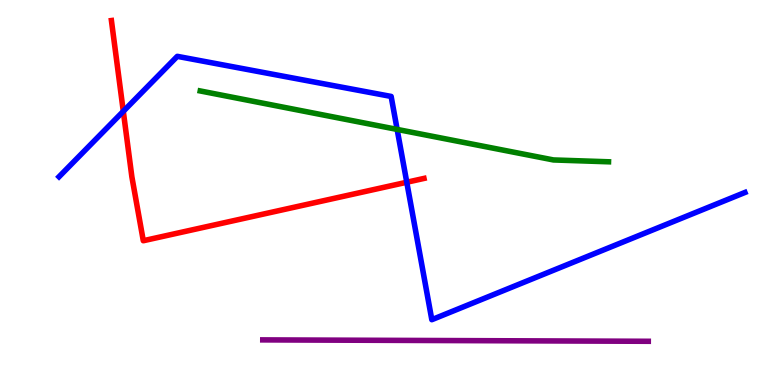[{'lines': ['blue', 'red'], 'intersections': [{'x': 1.59, 'y': 7.11}, {'x': 5.25, 'y': 5.27}]}, {'lines': ['green', 'red'], 'intersections': []}, {'lines': ['purple', 'red'], 'intersections': []}, {'lines': ['blue', 'green'], 'intersections': [{'x': 5.12, 'y': 6.64}]}, {'lines': ['blue', 'purple'], 'intersections': []}, {'lines': ['green', 'purple'], 'intersections': []}]